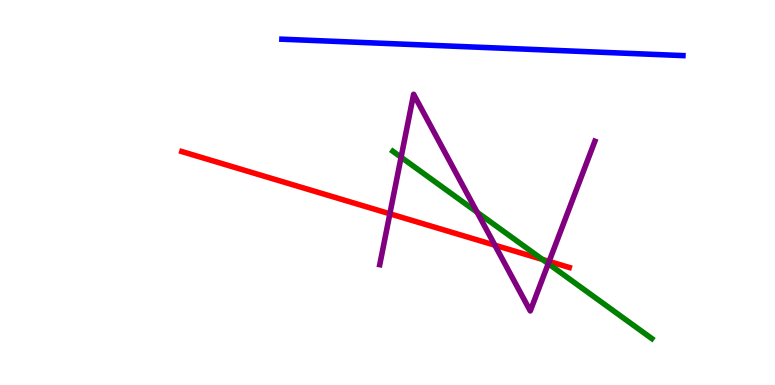[{'lines': ['blue', 'red'], 'intersections': []}, {'lines': ['green', 'red'], 'intersections': [{'x': 7.0, 'y': 3.26}]}, {'lines': ['purple', 'red'], 'intersections': [{'x': 5.03, 'y': 4.45}, {'x': 6.39, 'y': 3.63}, {'x': 7.09, 'y': 3.21}]}, {'lines': ['blue', 'green'], 'intersections': []}, {'lines': ['blue', 'purple'], 'intersections': []}, {'lines': ['green', 'purple'], 'intersections': [{'x': 5.18, 'y': 5.92}, {'x': 6.16, 'y': 4.49}, {'x': 7.07, 'y': 3.15}]}]